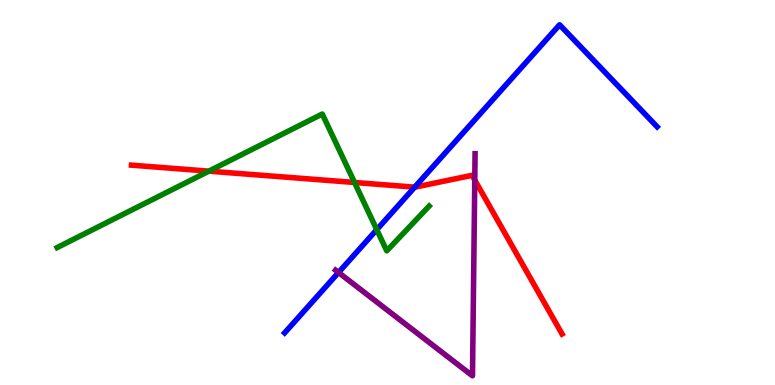[{'lines': ['blue', 'red'], 'intersections': [{'x': 5.35, 'y': 5.14}]}, {'lines': ['green', 'red'], 'intersections': [{'x': 2.69, 'y': 5.55}, {'x': 4.57, 'y': 5.26}]}, {'lines': ['purple', 'red'], 'intersections': [{'x': 6.13, 'y': 5.32}]}, {'lines': ['blue', 'green'], 'intersections': [{'x': 4.86, 'y': 4.04}]}, {'lines': ['blue', 'purple'], 'intersections': [{'x': 4.37, 'y': 2.92}]}, {'lines': ['green', 'purple'], 'intersections': []}]